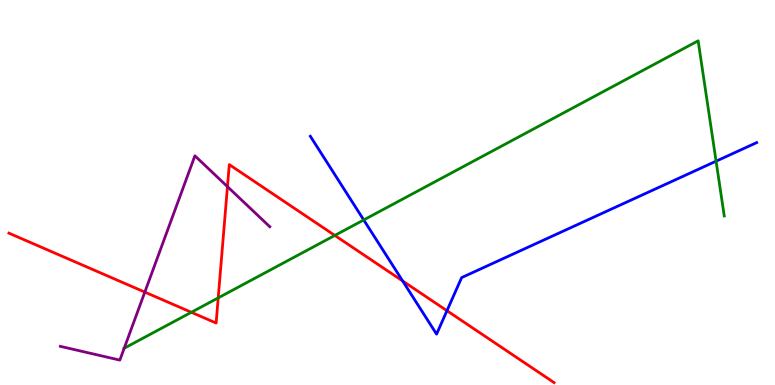[{'lines': ['blue', 'red'], 'intersections': [{'x': 5.2, 'y': 2.7}, {'x': 5.77, 'y': 1.93}]}, {'lines': ['green', 'red'], 'intersections': [{'x': 2.47, 'y': 1.89}, {'x': 2.82, 'y': 2.26}, {'x': 4.32, 'y': 3.88}]}, {'lines': ['purple', 'red'], 'intersections': [{'x': 1.87, 'y': 2.41}, {'x': 2.93, 'y': 5.15}]}, {'lines': ['blue', 'green'], 'intersections': [{'x': 4.69, 'y': 4.29}, {'x': 9.24, 'y': 5.81}]}, {'lines': ['blue', 'purple'], 'intersections': []}, {'lines': ['green', 'purple'], 'intersections': [{'x': 1.6, 'y': 0.955}]}]